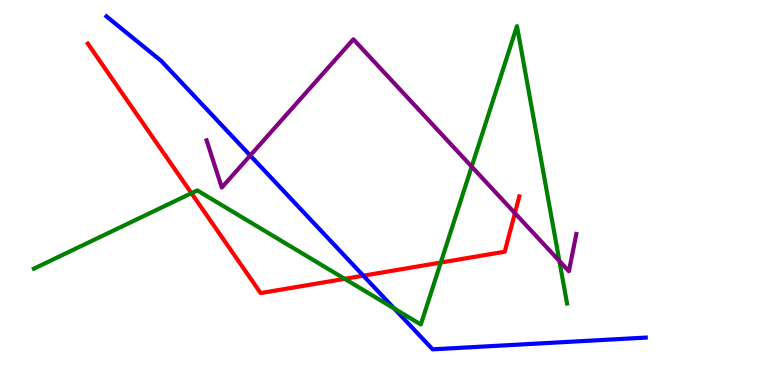[{'lines': ['blue', 'red'], 'intersections': [{'x': 4.69, 'y': 2.84}]}, {'lines': ['green', 'red'], 'intersections': [{'x': 2.47, 'y': 4.98}, {'x': 4.45, 'y': 2.76}, {'x': 5.69, 'y': 3.18}]}, {'lines': ['purple', 'red'], 'intersections': [{'x': 6.64, 'y': 4.46}]}, {'lines': ['blue', 'green'], 'intersections': [{'x': 5.09, 'y': 1.98}]}, {'lines': ['blue', 'purple'], 'intersections': [{'x': 3.23, 'y': 5.96}]}, {'lines': ['green', 'purple'], 'intersections': [{'x': 6.09, 'y': 5.67}, {'x': 7.22, 'y': 3.22}]}]